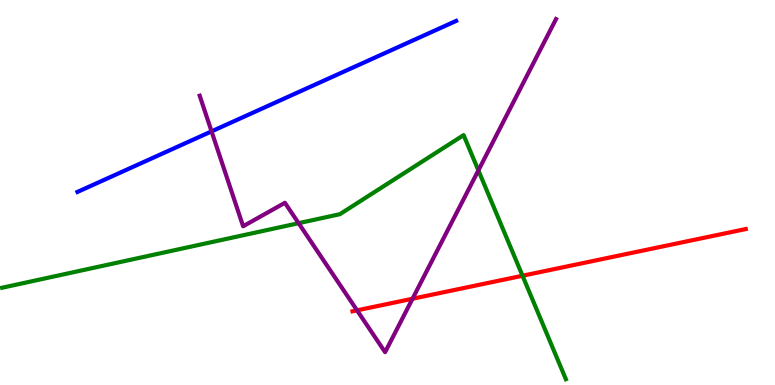[{'lines': ['blue', 'red'], 'intersections': []}, {'lines': ['green', 'red'], 'intersections': [{'x': 6.74, 'y': 2.84}]}, {'lines': ['purple', 'red'], 'intersections': [{'x': 4.61, 'y': 1.94}, {'x': 5.32, 'y': 2.24}]}, {'lines': ['blue', 'green'], 'intersections': []}, {'lines': ['blue', 'purple'], 'intersections': [{'x': 2.73, 'y': 6.59}]}, {'lines': ['green', 'purple'], 'intersections': [{'x': 3.85, 'y': 4.2}, {'x': 6.17, 'y': 5.57}]}]